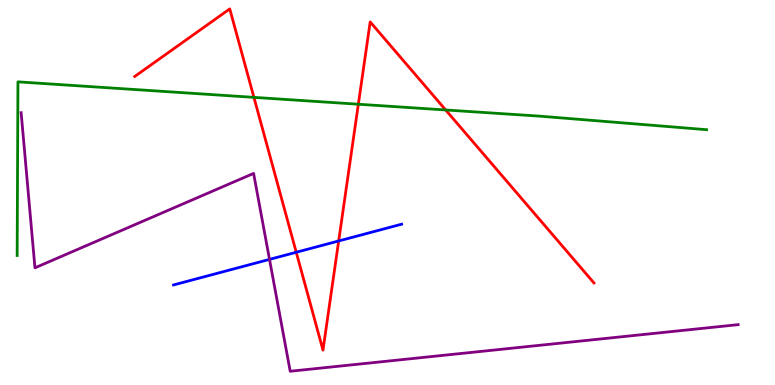[{'lines': ['blue', 'red'], 'intersections': [{'x': 3.82, 'y': 3.45}, {'x': 4.37, 'y': 3.74}]}, {'lines': ['green', 'red'], 'intersections': [{'x': 3.28, 'y': 7.47}, {'x': 4.62, 'y': 7.29}, {'x': 5.75, 'y': 7.14}]}, {'lines': ['purple', 'red'], 'intersections': []}, {'lines': ['blue', 'green'], 'intersections': []}, {'lines': ['blue', 'purple'], 'intersections': [{'x': 3.48, 'y': 3.26}]}, {'lines': ['green', 'purple'], 'intersections': []}]